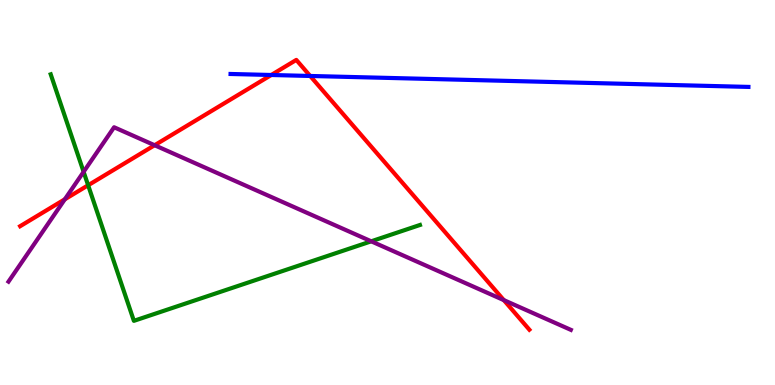[{'lines': ['blue', 'red'], 'intersections': [{'x': 3.5, 'y': 8.05}, {'x': 4.0, 'y': 8.03}]}, {'lines': ['green', 'red'], 'intersections': [{'x': 1.14, 'y': 5.19}]}, {'lines': ['purple', 'red'], 'intersections': [{'x': 0.836, 'y': 4.82}, {'x': 2.0, 'y': 6.23}, {'x': 6.5, 'y': 2.2}]}, {'lines': ['blue', 'green'], 'intersections': []}, {'lines': ['blue', 'purple'], 'intersections': []}, {'lines': ['green', 'purple'], 'intersections': [{'x': 1.08, 'y': 5.54}, {'x': 4.79, 'y': 3.73}]}]